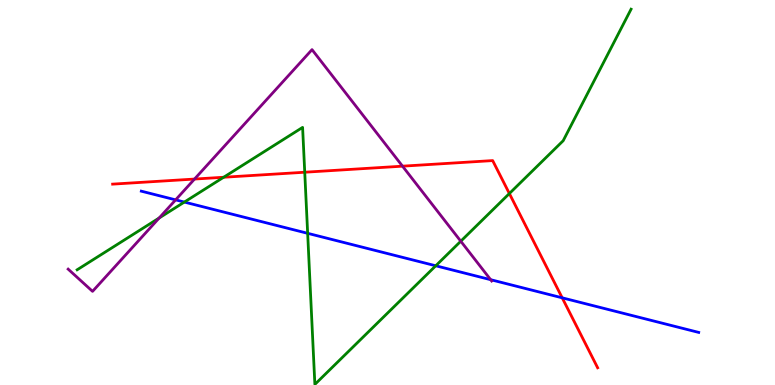[{'lines': ['blue', 'red'], 'intersections': [{'x': 7.25, 'y': 2.26}]}, {'lines': ['green', 'red'], 'intersections': [{'x': 2.89, 'y': 5.4}, {'x': 3.93, 'y': 5.53}, {'x': 6.57, 'y': 4.97}]}, {'lines': ['purple', 'red'], 'intersections': [{'x': 2.51, 'y': 5.35}, {'x': 5.19, 'y': 5.68}]}, {'lines': ['blue', 'green'], 'intersections': [{'x': 2.38, 'y': 4.75}, {'x': 3.97, 'y': 3.94}, {'x': 5.62, 'y': 3.1}]}, {'lines': ['blue', 'purple'], 'intersections': [{'x': 2.27, 'y': 4.81}, {'x': 6.33, 'y': 2.74}]}, {'lines': ['green', 'purple'], 'intersections': [{'x': 2.05, 'y': 4.34}, {'x': 5.95, 'y': 3.73}]}]